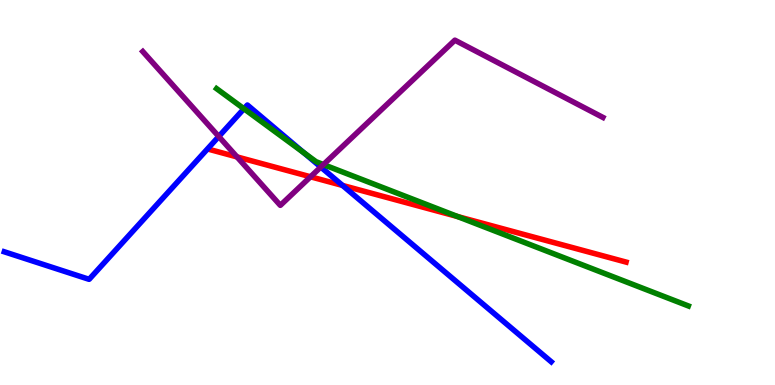[{'lines': ['blue', 'red'], 'intersections': [{'x': 4.42, 'y': 5.18}]}, {'lines': ['green', 'red'], 'intersections': [{'x': 5.9, 'y': 4.38}]}, {'lines': ['purple', 'red'], 'intersections': [{'x': 3.06, 'y': 5.92}, {'x': 4.01, 'y': 5.41}]}, {'lines': ['blue', 'green'], 'intersections': [{'x': 3.15, 'y': 7.18}, {'x': 3.92, 'y': 6.03}]}, {'lines': ['blue', 'purple'], 'intersections': [{'x': 2.82, 'y': 6.45}, {'x': 4.14, 'y': 5.66}]}, {'lines': ['green', 'purple'], 'intersections': [{'x': 4.17, 'y': 5.73}]}]